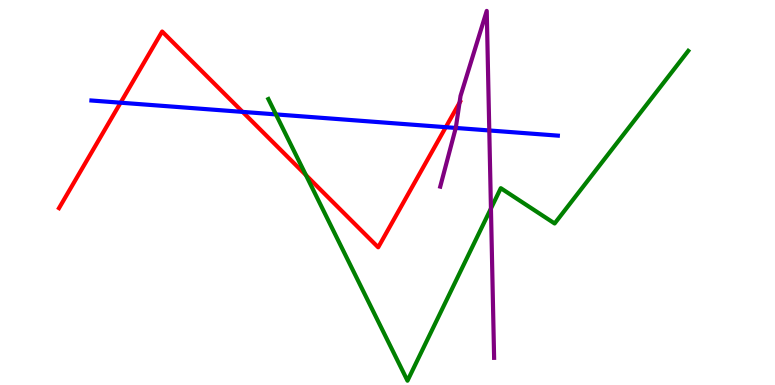[{'lines': ['blue', 'red'], 'intersections': [{'x': 1.56, 'y': 7.33}, {'x': 3.13, 'y': 7.09}, {'x': 5.75, 'y': 6.7}]}, {'lines': ['green', 'red'], 'intersections': [{'x': 3.95, 'y': 5.45}]}, {'lines': ['purple', 'red'], 'intersections': [{'x': 5.93, 'y': 7.33}]}, {'lines': ['blue', 'green'], 'intersections': [{'x': 3.56, 'y': 7.03}]}, {'lines': ['blue', 'purple'], 'intersections': [{'x': 5.88, 'y': 6.68}, {'x': 6.31, 'y': 6.61}]}, {'lines': ['green', 'purple'], 'intersections': [{'x': 6.33, 'y': 4.58}]}]